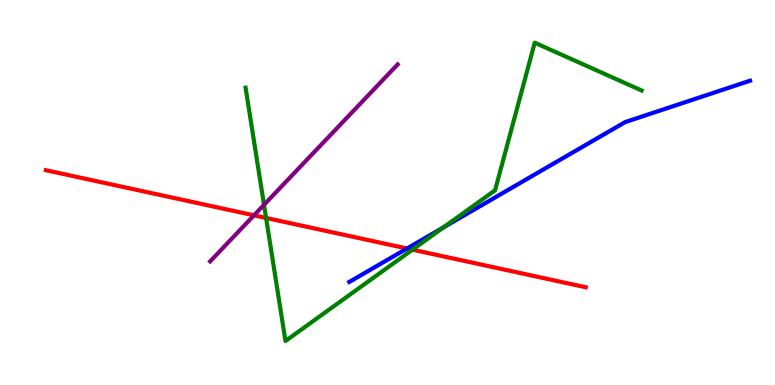[{'lines': ['blue', 'red'], 'intersections': [{'x': 5.25, 'y': 3.55}]}, {'lines': ['green', 'red'], 'intersections': [{'x': 3.43, 'y': 4.34}, {'x': 5.32, 'y': 3.51}]}, {'lines': ['purple', 'red'], 'intersections': [{'x': 3.28, 'y': 4.41}]}, {'lines': ['blue', 'green'], 'intersections': [{'x': 5.72, 'y': 4.09}]}, {'lines': ['blue', 'purple'], 'intersections': []}, {'lines': ['green', 'purple'], 'intersections': [{'x': 3.41, 'y': 4.68}]}]